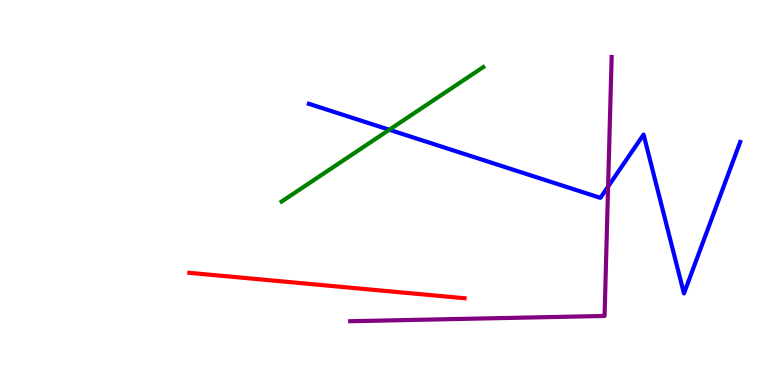[{'lines': ['blue', 'red'], 'intersections': []}, {'lines': ['green', 'red'], 'intersections': []}, {'lines': ['purple', 'red'], 'intersections': []}, {'lines': ['blue', 'green'], 'intersections': [{'x': 5.02, 'y': 6.63}]}, {'lines': ['blue', 'purple'], 'intersections': [{'x': 7.85, 'y': 5.15}]}, {'lines': ['green', 'purple'], 'intersections': []}]